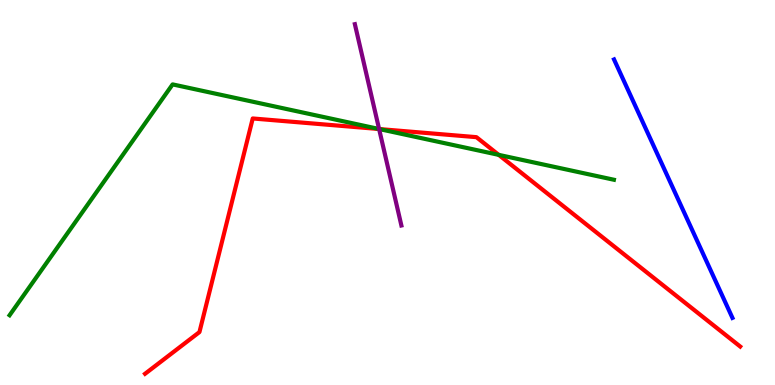[{'lines': ['blue', 'red'], 'intersections': []}, {'lines': ['green', 'red'], 'intersections': [{'x': 4.89, 'y': 6.65}, {'x': 6.43, 'y': 5.98}]}, {'lines': ['purple', 'red'], 'intersections': [{'x': 4.89, 'y': 6.65}]}, {'lines': ['blue', 'green'], 'intersections': []}, {'lines': ['blue', 'purple'], 'intersections': []}, {'lines': ['green', 'purple'], 'intersections': [{'x': 4.89, 'y': 6.65}]}]